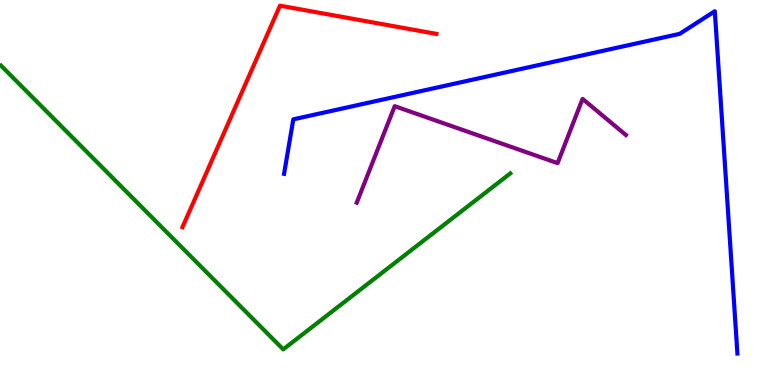[{'lines': ['blue', 'red'], 'intersections': []}, {'lines': ['green', 'red'], 'intersections': []}, {'lines': ['purple', 'red'], 'intersections': []}, {'lines': ['blue', 'green'], 'intersections': []}, {'lines': ['blue', 'purple'], 'intersections': []}, {'lines': ['green', 'purple'], 'intersections': []}]